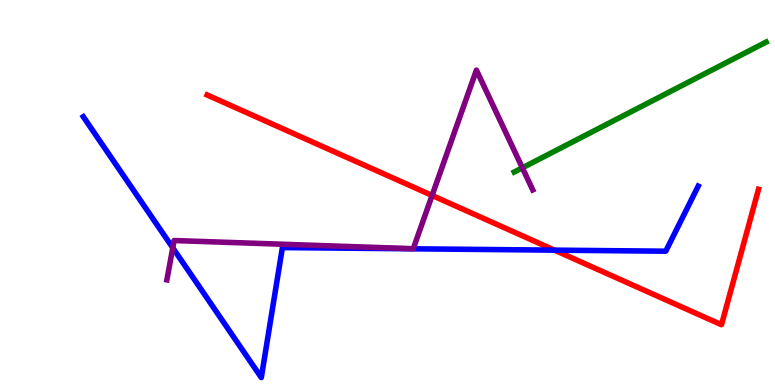[{'lines': ['blue', 'red'], 'intersections': [{'x': 7.16, 'y': 3.5}]}, {'lines': ['green', 'red'], 'intersections': []}, {'lines': ['purple', 'red'], 'intersections': [{'x': 5.58, 'y': 4.92}]}, {'lines': ['blue', 'green'], 'intersections': []}, {'lines': ['blue', 'purple'], 'intersections': [{'x': 2.23, 'y': 3.56}]}, {'lines': ['green', 'purple'], 'intersections': [{'x': 6.74, 'y': 5.64}]}]